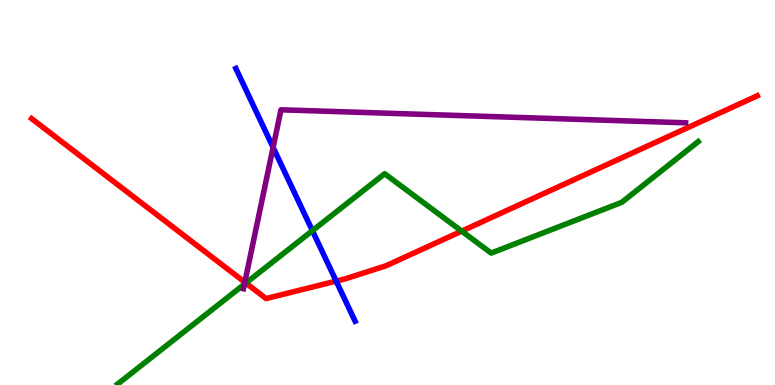[{'lines': ['blue', 'red'], 'intersections': [{'x': 4.34, 'y': 2.7}]}, {'lines': ['green', 'red'], 'intersections': [{'x': 3.17, 'y': 2.65}, {'x': 5.96, 'y': 4.0}]}, {'lines': ['purple', 'red'], 'intersections': [{'x': 3.16, 'y': 2.67}]}, {'lines': ['blue', 'green'], 'intersections': [{'x': 4.03, 'y': 4.01}]}, {'lines': ['blue', 'purple'], 'intersections': [{'x': 3.52, 'y': 6.17}]}, {'lines': ['green', 'purple'], 'intersections': [{'x': 3.15, 'y': 2.62}]}]